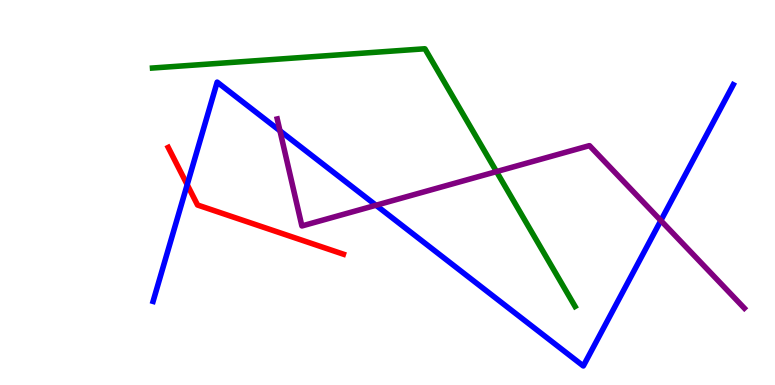[{'lines': ['blue', 'red'], 'intersections': [{'x': 2.42, 'y': 5.2}]}, {'lines': ['green', 'red'], 'intersections': []}, {'lines': ['purple', 'red'], 'intersections': []}, {'lines': ['blue', 'green'], 'intersections': []}, {'lines': ['blue', 'purple'], 'intersections': [{'x': 3.61, 'y': 6.6}, {'x': 4.85, 'y': 4.67}, {'x': 8.53, 'y': 4.27}]}, {'lines': ['green', 'purple'], 'intersections': [{'x': 6.41, 'y': 5.54}]}]